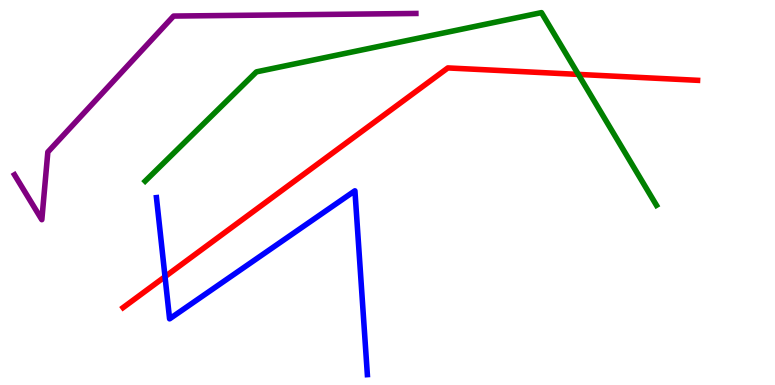[{'lines': ['blue', 'red'], 'intersections': [{'x': 2.13, 'y': 2.81}]}, {'lines': ['green', 'red'], 'intersections': [{'x': 7.46, 'y': 8.07}]}, {'lines': ['purple', 'red'], 'intersections': []}, {'lines': ['blue', 'green'], 'intersections': []}, {'lines': ['blue', 'purple'], 'intersections': []}, {'lines': ['green', 'purple'], 'intersections': []}]